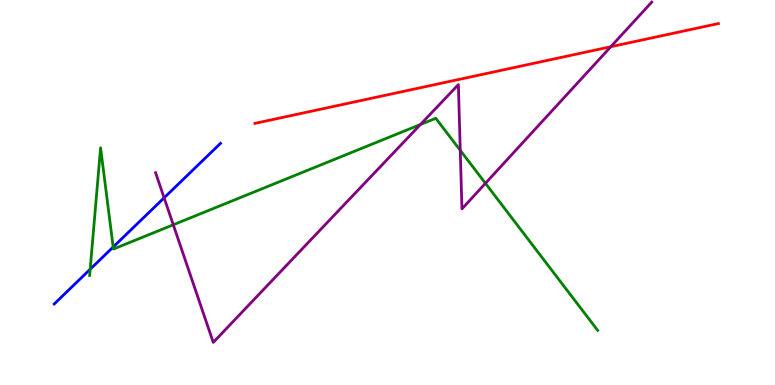[{'lines': ['blue', 'red'], 'intersections': []}, {'lines': ['green', 'red'], 'intersections': []}, {'lines': ['purple', 'red'], 'intersections': [{'x': 7.88, 'y': 8.79}]}, {'lines': ['blue', 'green'], 'intersections': [{'x': 1.16, 'y': 3.01}, {'x': 1.46, 'y': 3.58}]}, {'lines': ['blue', 'purple'], 'intersections': [{'x': 2.12, 'y': 4.86}]}, {'lines': ['green', 'purple'], 'intersections': [{'x': 2.24, 'y': 4.16}, {'x': 5.43, 'y': 6.77}, {'x': 5.94, 'y': 6.09}, {'x': 6.26, 'y': 5.24}]}]